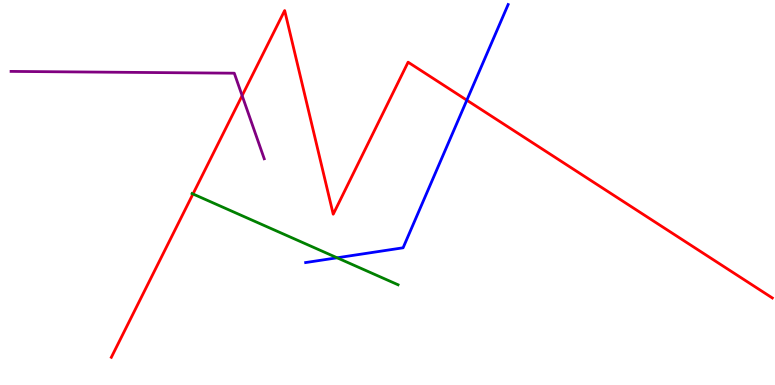[{'lines': ['blue', 'red'], 'intersections': [{'x': 6.02, 'y': 7.4}]}, {'lines': ['green', 'red'], 'intersections': [{'x': 2.49, 'y': 4.96}]}, {'lines': ['purple', 'red'], 'intersections': [{'x': 3.12, 'y': 7.52}]}, {'lines': ['blue', 'green'], 'intersections': [{'x': 4.35, 'y': 3.3}]}, {'lines': ['blue', 'purple'], 'intersections': []}, {'lines': ['green', 'purple'], 'intersections': []}]